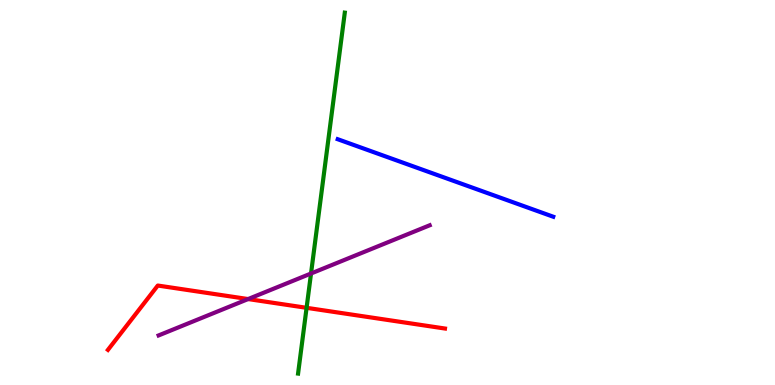[{'lines': ['blue', 'red'], 'intersections': []}, {'lines': ['green', 'red'], 'intersections': [{'x': 3.96, 'y': 2.0}]}, {'lines': ['purple', 'red'], 'intersections': [{'x': 3.2, 'y': 2.23}]}, {'lines': ['blue', 'green'], 'intersections': []}, {'lines': ['blue', 'purple'], 'intersections': []}, {'lines': ['green', 'purple'], 'intersections': [{'x': 4.01, 'y': 2.9}]}]